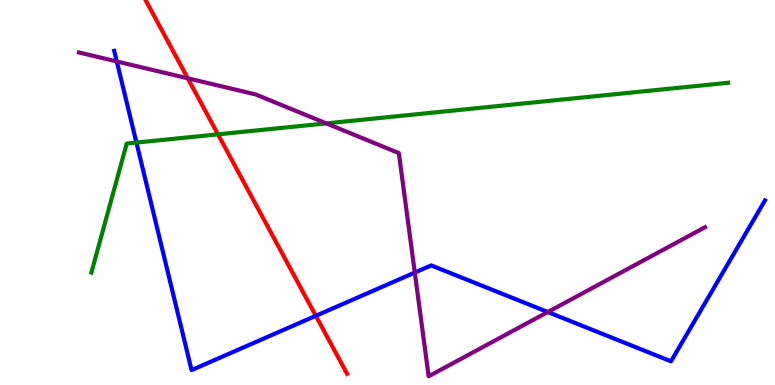[{'lines': ['blue', 'red'], 'intersections': [{'x': 4.08, 'y': 1.8}]}, {'lines': ['green', 'red'], 'intersections': [{'x': 2.81, 'y': 6.51}]}, {'lines': ['purple', 'red'], 'intersections': [{'x': 2.42, 'y': 7.97}]}, {'lines': ['blue', 'green'], 'intersections': [{'x': 1.76, 'y': 6.3}]}, {'lines': ['blue', 'purple'], 'intersections': [{'x': 1.51, 'y': 8.4}, {'x': 5.35, 'y': 2.92}, {'x': 7.07, 'y': 1.89}]}, {'lines': ['green', 'purple'], 'intersections': [{'x': 4.21, 'y': 6.8}]}]